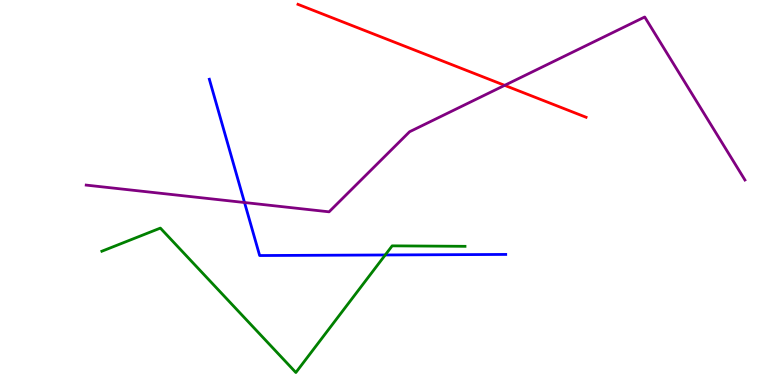[{'lines': ['blue', 'red'], 'intersections': []}, {'lines': ['green', 'red'], 'intersections': []}, {'lines': ['purple', 'red'], 'intersections': [{'x': 6.51, 'y': 7.78}]}, {'lines': ['blue', 'green'], 'intersections': [{'x': 4.97, 'y': 3.38}]}, {'lines': ['blue', 'purple'], 'intersections': [{'x': 3.16, 'y': 4.74}]}, {'lines': ['green', 'purple'], 'intersections': []}]